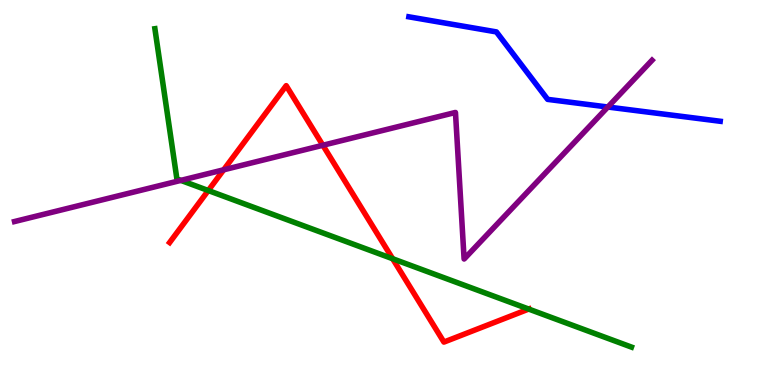[{'lines': ['blue', 'red'], 'intersections': []}, {'lines': ['green', 'red'], 'intersections': [{'x': 2.69, 'y': 5.05}, {'x': 5.07, 'y': 3.28}, {'x': 6.82, 'y': 1.97}]}, {'lines': ['purple', 'red'], 'intersections': [{'x': 2.89, 'y': 5.59}, {'x': 4.17, 'y': 6.23}]}, {'lines': ['blue', 'green'], 'intersections': []}, {'lines': ['blue', 'purple'], 'intersections': [{'x': 7.84, 'y': 7.22}]}, {'lines': ['green', 'purple'], 'intersections': [{'x': 2.33, 'y': 5.31}]}]